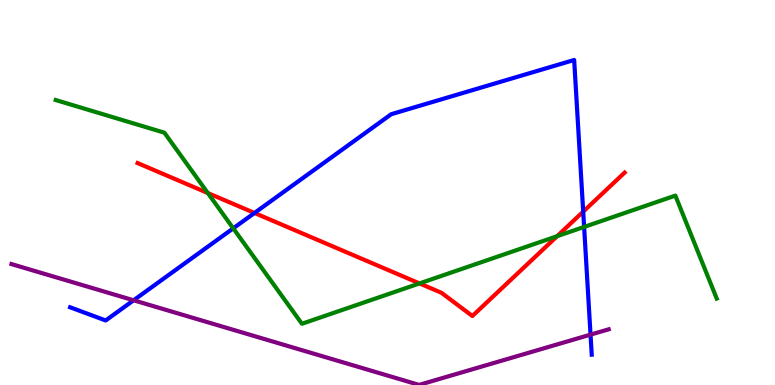[{'lines': ['blue', 'red'], 'intersections': [{'x': 3.28, 'y': 4.47}, {'x': 7.53, 'y': 4.5}]}, {'lines': ['green', 'red'], 'intersections': [{'x': 2.68, 'y': 4.99}, {'x': 5.41, 'y': 2.64}, {'x': 7.19, 'y': 3.87}]}, {'lines': ['purple', 'red'], 'intersections': []}, {'lines': ['blue', 'green'], 'intersections': [{'x': 3.01, 'y': 4.07}, {'x': 7.54, 'y': 4.11}]}, {'lines': ['blue', 'purple'], 'intersections': [{'x': 1.72, 'y': 2.2}, {'x': 7.62, 'y': 1.31}]}, {'lines': ['green', 'purple'], 'intersections': []}]